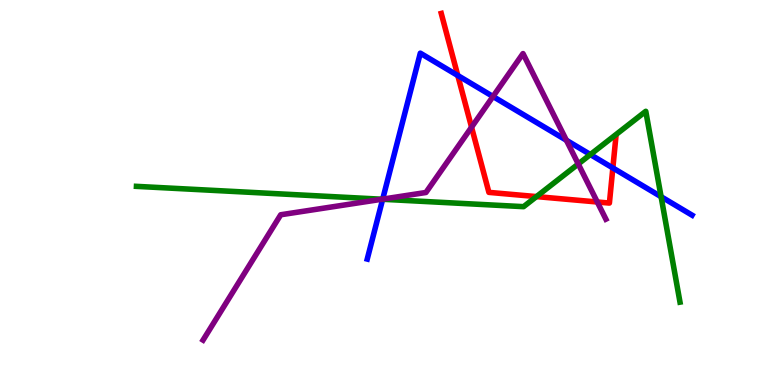[{'lines': ['blue', 'red'], 'intersections': [{'x': 5.91, 'y': 8.04}, {'x': 7.91, 'y': 5.64}]}, {'lines': ['green', 'red'], 'intersections': [{'x': 6.92, 'y': 4.89}]}, {'lines': ['purple', 'red'], 'intersections': [{'x': 6.08, 'y': 6.7}, {'x': 7.71, 'y': 4.75}]}, {'lines': ['blue', 'green'], 'intersections': [{'x': 4.94, 'y': 4.82}, {'x': 7.62, 'y': 5.99}, {'x': 8.53, 'y': 4.89}]}, {'lines': ['blue', 'purple'], 'intersections': [{'x': 4.94, 'y': 4.83}, {'x': 6.36, 'y': 7.49}, {'x': 7.31, 'y': 6.36}]}, {'lines': ['green', 'purple'], 'intersections': [{'x': 4.93, 'y': 4.83}, {'x': 7.46, 'y': 5.74}]}]